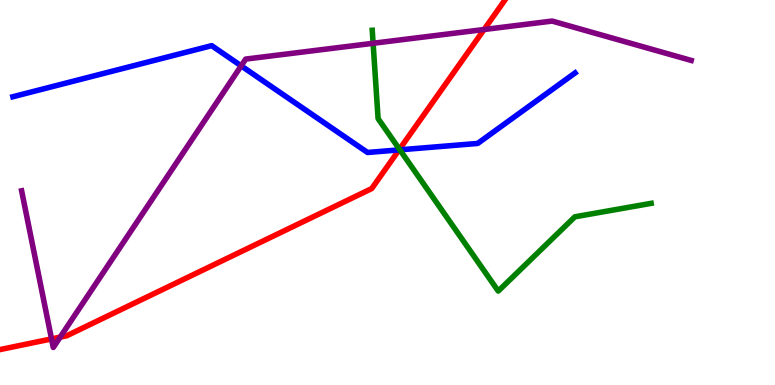[{'lines': ['blue', 'red'], 'intersections': [{'x': 5.15, 'y': 6.11}]}, {'lines': ['green', 'red'], 'intersections': [{'x': 5.15, 'y': 6.12}]}, {'lines': ['purple', 'red'], 'intersections': [{'x': 0.665, 'y': 1.2}, {'x': 0.777, 'y': 1.24}, {'x': 6.25, 'y': 9.23}]}, {'lines': ['blue', 'green'], 'intersections': [{'x': 5.16, 'y': 6.11}]}, {'lines': ['blue', 'purple'], 'intersections': [{'x': 3.11, 'y': 8.29}]}, {'lines': ['green', 'purple'], 'intersections': [{'x': 4.81, 'y': 8.88}]}]